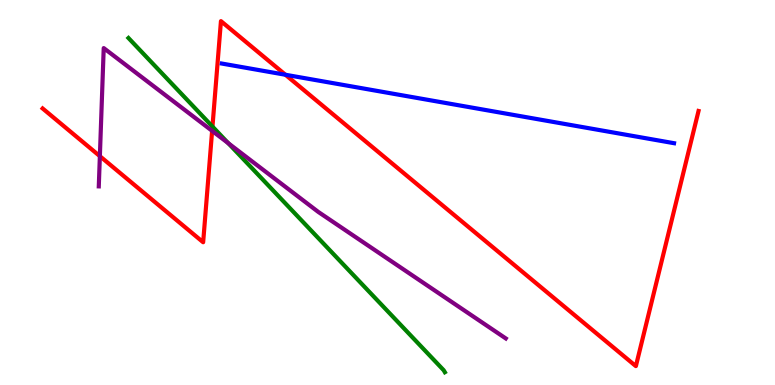[{'lines': ['blue', 'red'], 'intersections': [{'x': 3.68, 'y': 8.06}]}, {'lines': ['green', 'red'], 'intersections': [{'x': 2.74, 'y': 6.71}]}, {'lines': ['purple', 'red'], 'intersections': [{'x': 1.29, 'y': 5.94}, {'x': 2.74, 'y': 6.6}]}, {'lines': ['blue', 'green'], 'intersections': []}, {'lines': ['blue', 'purple'], 'intersections': []}, {'lines': ['green', 'purple'], 'intersections': [{'x': 2.94, 'y': 6.28}]}]